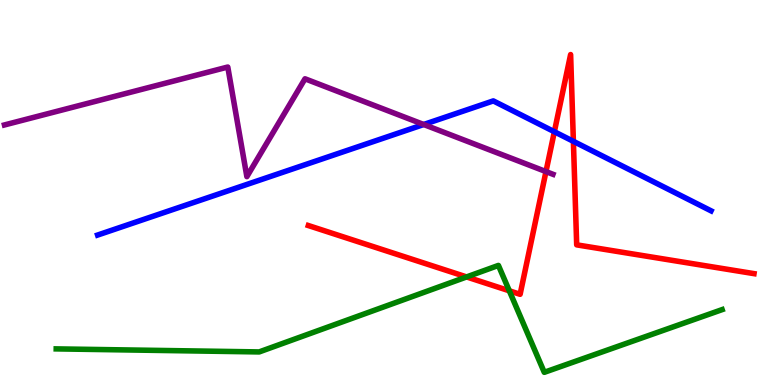[{'lines': ['blue', 'red'], 'intersections': [{'x': 7.15, 'y': 6.58}, {'x': 7.4, 'y': 6.33}]}, {'lines': ['green', 'red'], 'intersections': [{'x': 6.02, 'y': 2.81}, {'x': 6.57, 'y': 2.45}]}, {'lines': ['purple', 'red'], 'intersections': [{'x': 7.04, 'y': 5.54}]}, {'lines': ['blue', 'green'], 'intersections': []}, {'lines': ['blue', 'purple'], 'intersections': [{'x': 5.47, 'y': 6.77}]}, {'lines': ['green', 'purple'], 'intersections': []}]